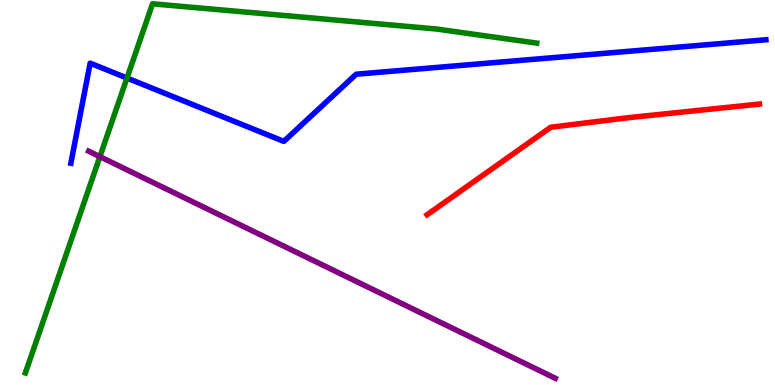[{'lines': ['blue', 'red'], 'intersections': []}, {'lines': ['green', 'red'], 'intersections': []}, {'lines': ['purple', 'red'], 'intersections': []}, {'lines': ['blue', 'green'], 'intersections': [{'x': 1.64, 'y': 7.97}]}, {'lines': ['blue', 'purple'], 'intersections': []}, {'lines': ['green', 'purple'], 'intersections': [{'x': 1.29, 'y': 5.93}]}]